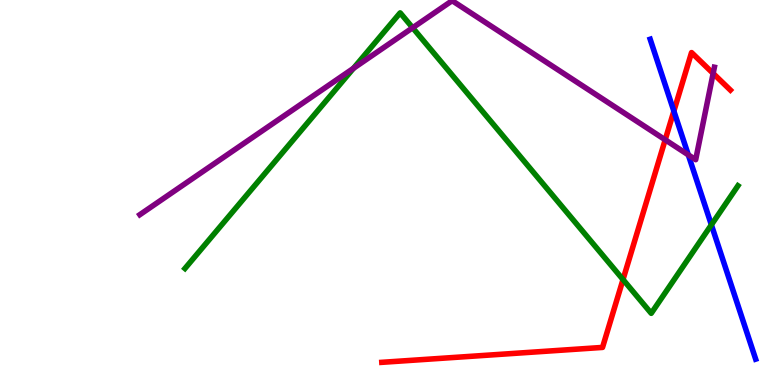[{'lines': ['blue', 'red'], 'intersections': [{'x': 8.7, 'y': 7.11}]}, {'lines': ['green', 'red'], 'intersections': [{'x': 8.04, 'y': 2.74}]}, {'lines': ['purple', 'red'], 'intersections': [{'x': 8.58, 'y': 6.37}, {'x': 9.2, 'y': 8.09}]}, {'lines': ['blue', 'green'], 'intersections': [{'x': 9.18, 'y': 4.16}]}, {'lines': ['blue', 'purple'], 'intersections': [{'x': 8.88, 'y': 5.98}]}, {'lines': ['green', 'purple'], 'intersections': [{'x': 4.56, 'y': 8.23}, {'x': 5.32, 'y': 9.28}]}]